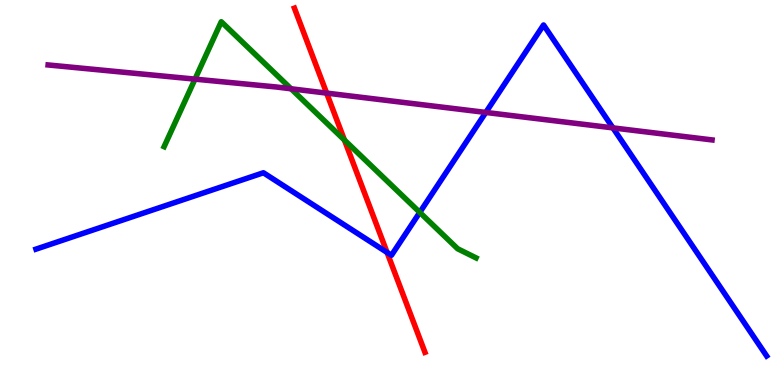[{'lines': ['blue', 'red'], 'intersections': [{'x': 4.99, 'y': 3.44}]}, {'lines': ['green', 'red'], 'intersections': [{'x': 4.44, 'y': 6.36}]}, {'lines': ['purple', 'red'], 'intersections': [{'x': 4.21, 'y': 7.58}]}, {'lines': ['blue', 'green'], 'intersections': [{'x': 5.42, 'y': 4.48}]}, {'lines': ['blue', 'purple'], 'intersections': [{'x': 6.27, 'y': 7.08}, {'x': 7.91, 'y': 6.68}]}, {'lines': ['green', 'purple'], 'intersections': [{'x': 2.52, 'y': 7.94}, {'x': 3.76, 'y': 7.69}]}]